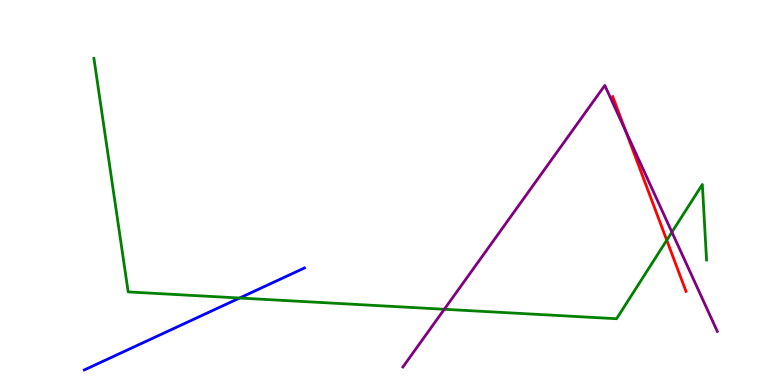[{'lines': ['blue', 'red'], 'intersections': []}, {'lines': ['green', 'red'], 'intersections': [{'x': 8.6, 'y': 3.76}]}, {'lines': ['purple', 'red'], 'intersections': [{'x': 8.07, 'y': 6.59}]}, {'lines': ['blue', 'green'], 'intersections': [{'x': 3.09, 'y': 2.26}]}, {'lines': ['blue', 'purple'], 'intersections': []}, {'lines': ['green', 'purple'], 'intersections': [{'x': 5.73, 'y': 1.97}, {'x': 8.67, 'y': 3.97}]}]